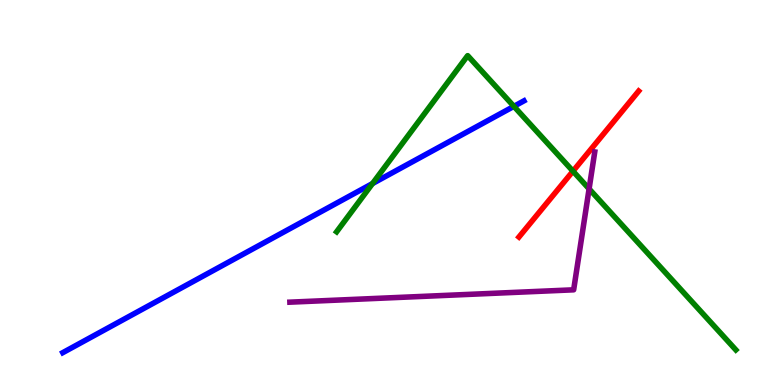[{'lines': ['blue', 'red'], 'intersections': []}, {'lines': ['green', 'red'], 'intersections': [{'x': 7.39, 'y': 5.55}]}, {'lines': ['purple', 'red'], 'intersections': []}, {'lines': ['blue', 'green'], 'intersections': [{'x': 4.81, 'y': 5.23}, {'x': 6.63, 'y': 7.24}]}, {'lines': ['blue', 'purple'], 'intersections': []}, {'lines': ['green', 'purple'], 'intersections': [{'x': 7.6, 'y': 5.09}]}]